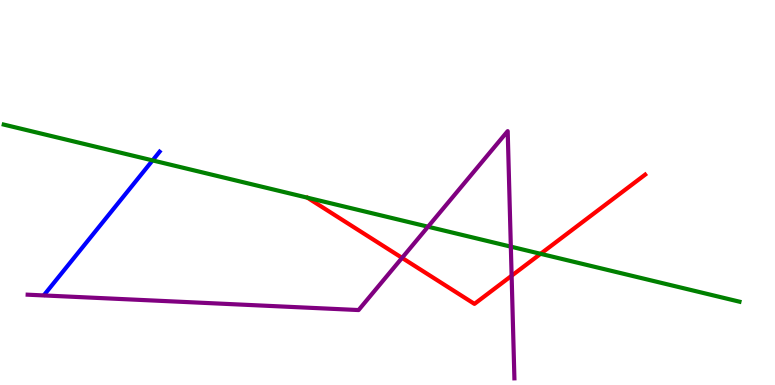[{'lines': ['blue', 'red'], 'intersections': []}, {'lines': ['green', 'red'], 'intersections': [{'x': 6.98, 'y': 3.41}]}, {'lines': ['purple', 'red'], 'intersections': [{'x': 5.19, 'y': 3.3}, {'x': 6.6, 'y': 2.84}]}, {'lines': ['blue', 'green'], 'intersections': [{'x': 1.97, 'y': 5.83}]}, {'lines': ['blue', 'purple'], 'intersections': []}, {'lines': ['green', 'purple'], 'intersections': [{'x': 5.52, 'y': 4.11}, {'x': 6.59, 'y': 3.59}]}]